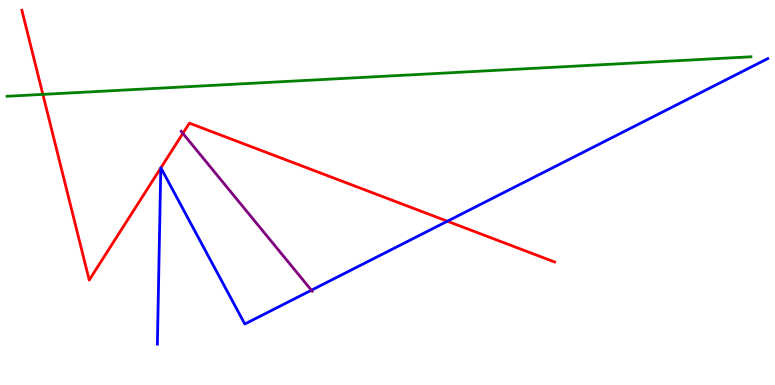[{'lines': ['blue', 'red'], 'intersections': [{'x': 2.07, 'y': 5.64}, {'x': 2.08, 'y': 5.64}, {'x': 5.77, 'y': 4.25}]}, {'lines': ['green', 'red'], 'intersections': [{'x': 0.553, 'y': 7.55}]}, {'lines': ['purple', 'red'], 'intersections': [{'x': 2.36, 'y': 6.54}]}, {'lines': ['blue', 'green'], 'intersections': []}, {'lines': ['blue', 'purple'], 'intersections': [{'x': 4.02, 'y': 2.46}]}, {'lines': ['green', 'purple'], 'intersections': []}]